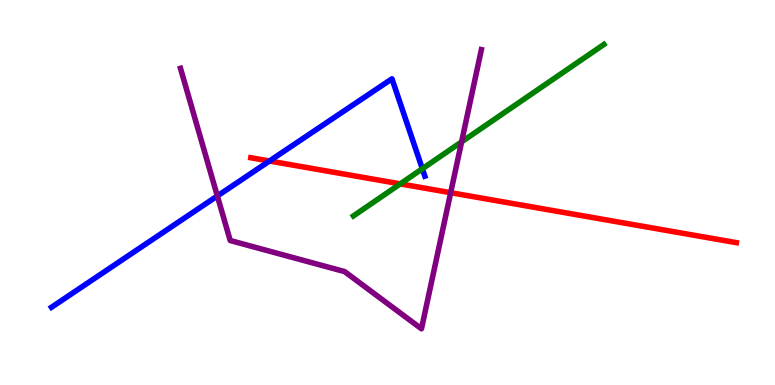[{'lines': ['blue', 'red'], 'intersections': [{'x': 3.48, 'y': 5.82}]}, {'lines': ['green', 'red'], 'intersections': [{'x': 5.16, 'y': 5.22}]}, {'lines': ['purple', 'red'], 'intersections': [{'x': 5.82, 'y': 4.99}]}, {'lines': ['blue', 'green'], 'intersections': [{'x': 5.45, 'y': 5.62}]}, {'lines': ['blue', 'purple'], 'intersections': [{'x': 2.8, 'y': 4.91}]}, {'lines': ['green', 'purple'], 'intersections': [{'x': 5.96, 'y': 6.31}]}]